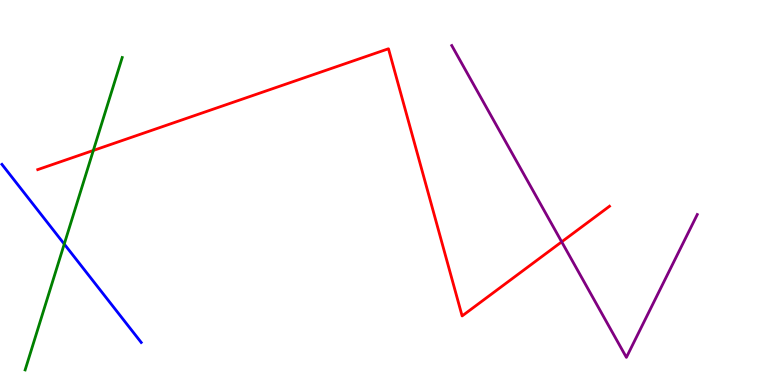[{'lines': ['blue', 'red'], 'intersections': []}, {'lines': ['green', 'red'], 'intersections': [{'x': 1.2, 'y': 6.09}]}, {'lines': ['purple', 'red'], 'intersections': [{'x': 7.25, 'y': 3.72}]}, {'lines': ['blue', 'green'], 'intersections': [{'x': 0.829, 'y': 3.66}]}, {'lines': ['blue', 'purple'], 'intersections': []}, {'lines': ['green', 'purple'], 'intersections': []}]